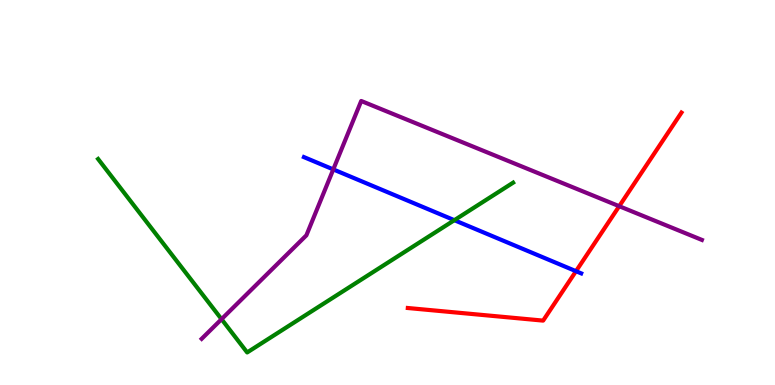[{'lines': ['blue', 'red'], 'intersections': [{'x': 7.43, 'y': 2.96}]}, {'lines': ['green', 'red'], 'intersections': []}, {'lines': ['purple', 'red'], 'intersections': [{'x': 7.99, 'y': 4.64}]}, {'lines': ['blue', 'green'], 'intersections': [{'x': 5.86, 'y': 4.28}]}, {'lines': ['blue', 'purple'], 'intersections': [{'x': 4.3, 'y': 5.6}]}, {'lines': ['green', 'purple'], 'intersections': [{'x': 2.86, 'y': 1.71}]}]